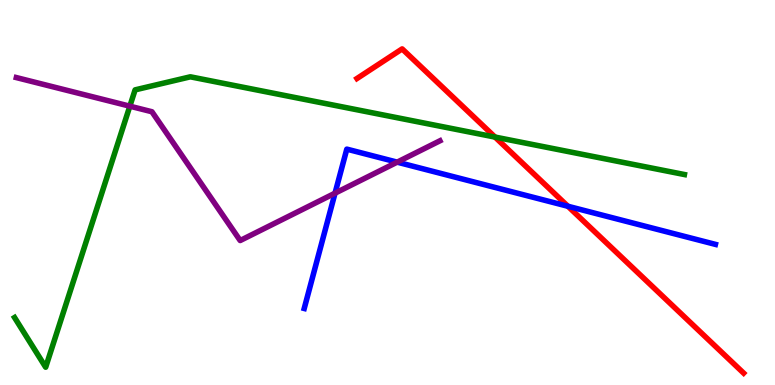[{'lines': ['blue', 'red'], 'intersections': [{'x': 7.33, 'y': 4.64}]}, {'lines': ['green', 'red'], 'intersections': [{'x': 6.39, 'y': 6.44}]}, {'lines': ['purple', 'red'], 'intersections': []}, {'lines': ['blue', 'green'], 'intersections': []}, {'lines': ['blue', 'purple'], 'intersections': [{'x': 4.32, 'y': 4.98}, {'x': 5.12, 'y': 5.79}]}, {'lines': ['green', 'purple'], 'intersections': [{'x': 1.68, 'y': 7.24}]}]